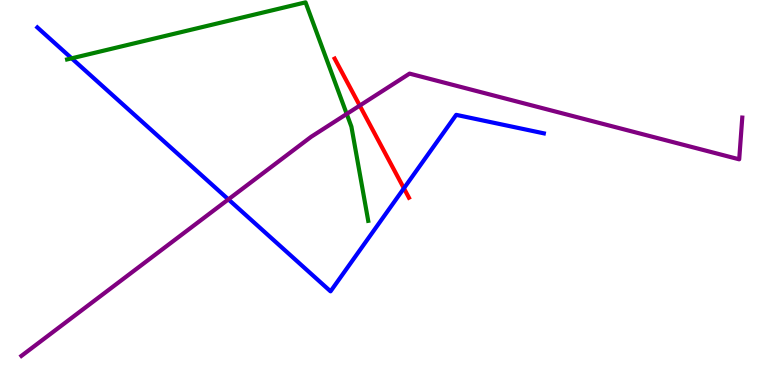[{'lines': ['blue', 'red'], 'intersections': [{'x': 5.21, 'y': 5.11}]}, {'lines': ['green', 'red'], 'intersections': []}, {'lines': ['purple', 'red'], 'intersections': [{'x': 4.64, 'y': 7.26}]}, {'lines': ['blue', 'green'], 'intersections': [{'x': 0.925, 'y': 8.49}]}, {'lines': ['blue', 'purple'], 'intersections': [{'x': 2.95, 'y': 4.82}]}, {'lines': ['green', 'purple'], 'intersections': [{'x': 4.47, 'y': 7.04}]}]